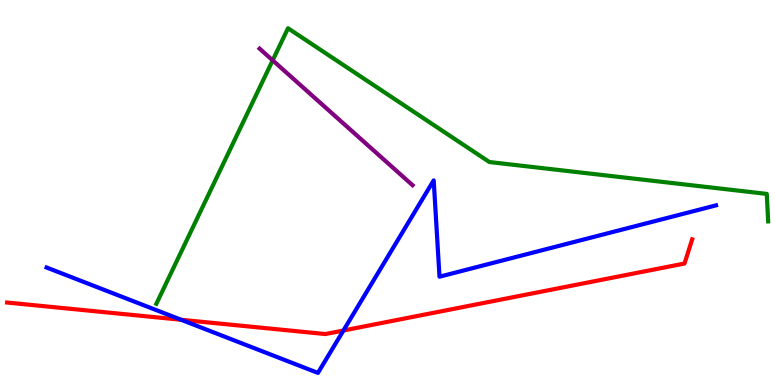[{'lines': ['blue', 'red'], 'intersections': [{'x': 2.34, 'y': 1.69}, {'x': 4.43, 'y': 1.42}]}, {'lines': ['green', 'red'], 'intersections': []}, {'lines': ['purple', 'red'], 'intersections': []}, {'lines': ['blue', 'green'], 'intersections': []}, {'lines': ['blue', 'purple'], 'intersections': []}, {'lines': ['green', 'purple'], 'intersections': [{'x': 3.52, 'y': 8.43}]}]